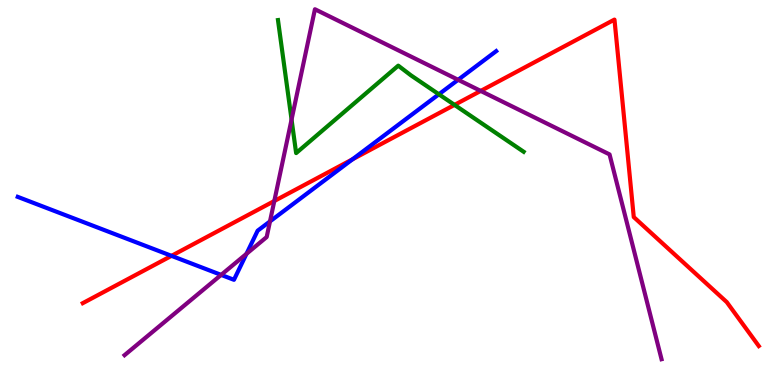[{'lines': ['blue', 'red'], 'intersections': [{'x': 2.21, 'y': 3.35}, {'x': 4.55, 'y': 5.86}]}, {'lines': ['green', 'red'], 'intersections': [{'x': 5.86, 'y': 7.28}]}, {'lines': ['purple', 'red'], 'intersections': [{'x': 3.54, 'y': 4.78}, {'x': 6.2, 'y': 7.64}]}, {'lines': ['blue', 'green'], 'intersections': [{'x': 5.66, 'y': 7.55}]}, {'lines': ['blue', 'purple'], 'intersections': [{'x': 2.85, 'y': 2.86}, {'x': 3.18, 'y': 3.41}, {'x': 3.48, 'y': 4.25}, {'x': 5.91, 'y': 7.93}]}, {'lines': ['green', 'purple'], 'intersections': [{'x': 3.76, 'y': 6.89}]}]